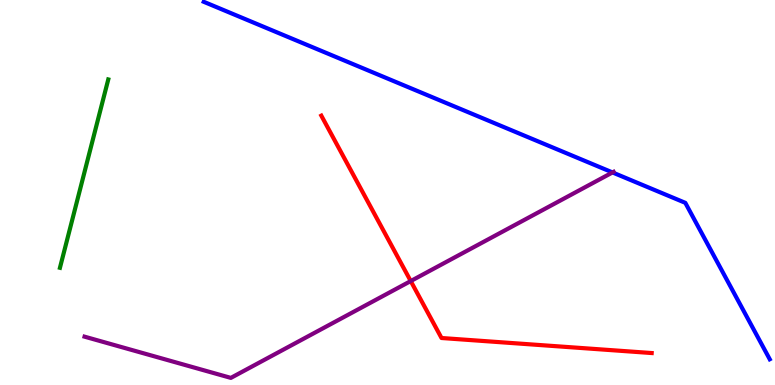[{'lines': ['blue', 'red'], 'intersections': []}, {'lines': ['green', 'red'], 'intersections': []}, {'lines': ['purple', 'red'], 'intersections': [{'x': 5.3, 'y': 2.7}]}, {'lines': ['blue', 'green'], 'intersections': []}, {'lines': ['blue', 'purple'], 'intersections': [{'x': 7.9, 'y': 5.52}]}, {'lines': ['green', 'purple'], 'intersections': []}]